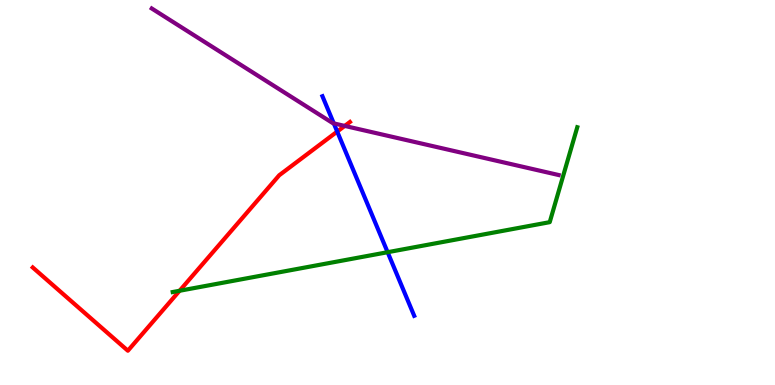[{'lines': ['blue', 'red'], 'intersections': [{'x': 4.35, 'y': 6.58}]}, {'lines': ['green', 'red'], 'intersections': [{'x': 2.32, 'y': 2.45}]}, {'lines': ['purple', 'red'], 'intersections': [{'x': 4.45, 'y': 6.73}]}, {'lines': ['blue', 'green'], 'intersections': [{'x': 5.0, 'y': 3.45}]}, {'lines': ['blue', 'purple'], 'intersections': [{'x': 4.31, 'y': 6.79}]}, {'lines': ['green', 'purple'], 'intersections': []}]